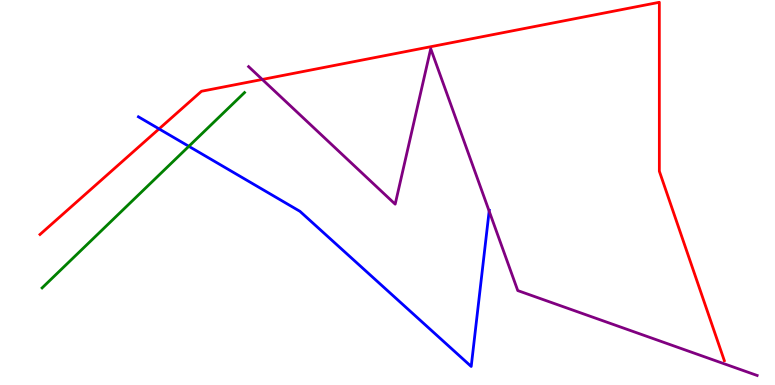[{'lines': ['blue', 'red'], 'intersections': [{'x': 2.05, 'y': 6.65}]}, {'lines': ['green', 'red'], 'intersections': []}, {'lines': ['purple', 'red'], 'intersections': [{'x': 3.38, 'y': 7.94}]}, {'lines': ['blue', 'green'], 'intersections': [{'x': 2.44, 'y': 6.2}]}, {'lines': ['blue', 'purple'], 'intersections': [{'x': 6.31, 'y': 4.52}]}, {'lines': ['green', 'purple'], 'intersections': []}]